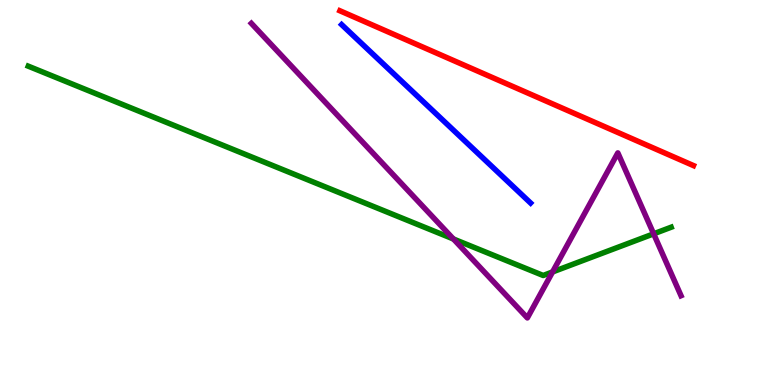[{'lines': ['blue', 'red'], 'intersections': []}, {'lines': ['green', 'red'], 'intersections': []}, {'lines': ['purple', 'red'], 'intersections': []}, {'lines': ['blue', 'green'], 'intersections': []}, {'lines': ['blue', 'purple'], 'intersections': []}, {'lines': ['green', 'purple'], 'intersections': [{'x': 5.85, 'y': 3.79}, {'x': 7.13, 'y': 2.94}, {'x': 8.43, 'y': 3.93}]}]